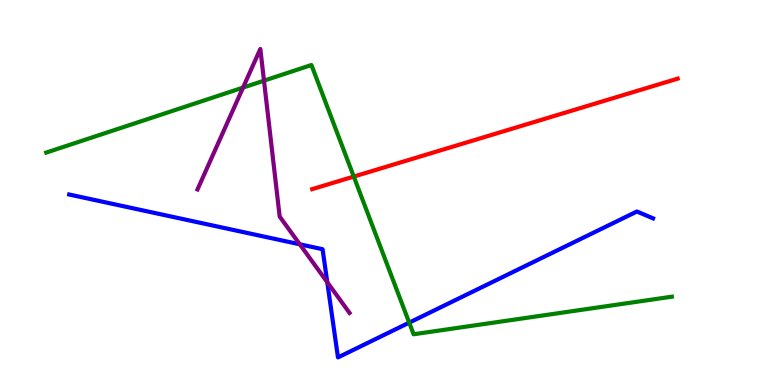[{'lines': ['blue', 'red'], 'intersections': []}, {'lines': ['green', 'red'], 'intersections': [{'x': 4.56, 'y': 5.41}]}, {'lines': ['purple', 'red'], 'intersections': []}, {'lines': ['blue', 'green'], 'intersections': [{'x': 5.28, 'y': 1.62}]}, {'lines': ['blue', 'purple'], 'intersections': [{'x': 3.87, 'y': 3.65}, {'x': 4.22, 'y': 2.67}]}, {'lines': ['green', 'purple'], 'intersections': [{'x': 3.14, 'y': 7.72}, {'x': 3.41, 'y': 7.9}]}]